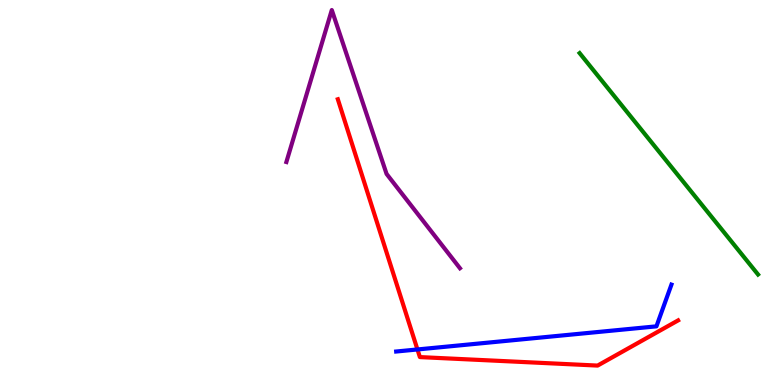[{'lines': ['blue', 'red'], 'intersections': [{'x': 5.39, 'y': 0.923}]}, {'lines': ['green', 'red'], 'intersections': []}, {'lines': ['purple', 'red'], 'intersections': []}, {'lines': ['blue', 'green'], 'intersections': []}, {'lines': ['blue', 'purple'], 'intersections': []}, {'lines': ['green', 'purple'], 'intersections': []}]